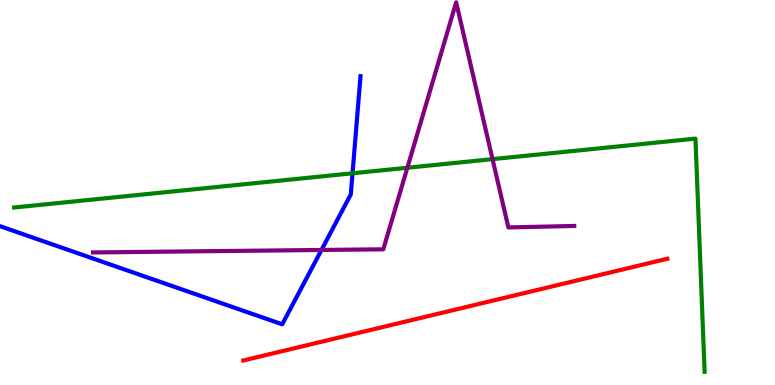[{'lines': ['blue', 'red'], 'intersections': []}, {'lines': ['green', 'red'], 'intersections': []}, {'lines': ['purple', 'red'], 'intersections': []}, {'lines': ['blue', 'green'], 'intersections': [{'x': 4.55, 'y': 5.5}]}, {'lines': ['blue', 'purple'], 'intersections': [{'x': 4.15, 'y': 3.51}]}, {'lines': ['green', 'purple'], 'intersections': [{'x': 5.26, 'y': 5.64}, {'x': 6.36, 'y': 5.87}]}]